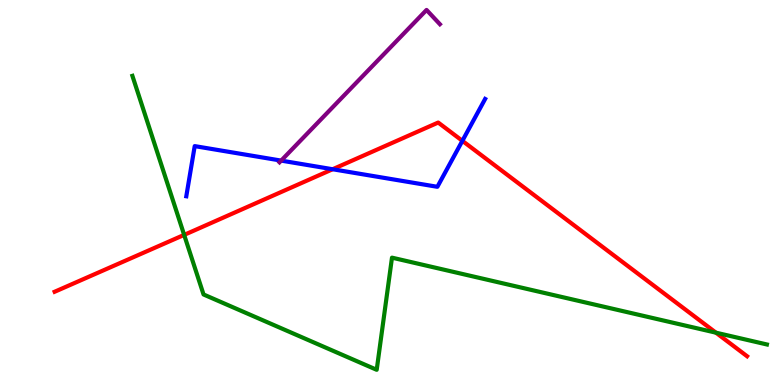[{'lines': ['blue', 'red'], 'intersections': [{'x': 4.29, 'y': 5.6}, {'x': 5.97, 'y': 6.34}]}, {'lines': ['green', 'red'], 'intersections': [{'x': 2.38, 'y': 3.9}, {'x': 9.24, 'y': 1.36}]}, {'lines': ['purple', 'red'], 'intersections': []}, {'lines': ['blue', 'green'], 'intersections': []}, {'lines': ['blue', 'purple'], 'intersections': [{'x': 3.63, 'y': 5.83}]}, {'lines': ['green', 'purple'], 'intersections': []}]